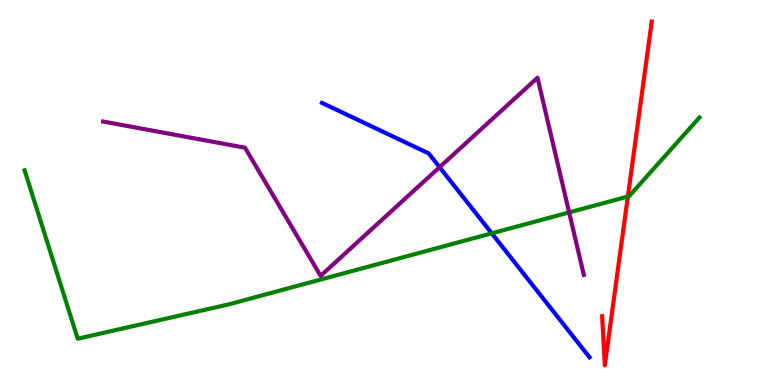[{'lines': ['blue', 'red'], 'intersections': []}, {'lines': ['green', 'red'], 'intersections': [{'x': 8.1, 'y': 4.89}]}, {'lines': ['purple', 'red'], 'intersections': []}, {'lines': ['blue', 'green'], 'intersections': [{'x': 6.35, 'y': 3.94}]}, {'lines': ['blue', 'purple'], 'intersections': [{'x': 5.67, 'y': 5.66}]}, {'lines': ['green', 'purple'], 'intersections': [{'x': 7.34, 'y': 4.48}]}]